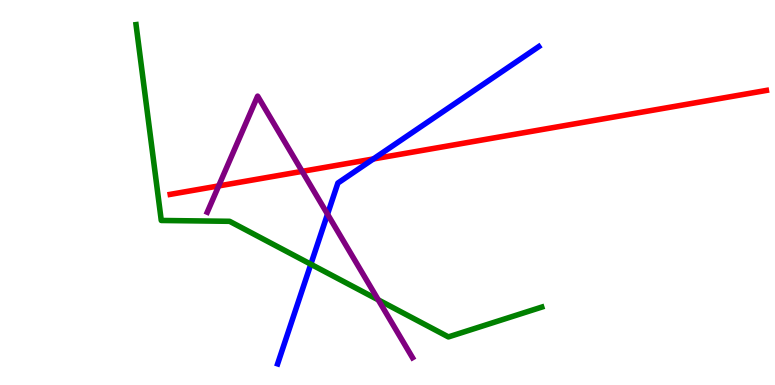[{'lines': ['blue', 'red'], 'intersections': [{'x': 4.82, 'y': 5.87}]}, {'lines': ['green', 'red'], 'intersections': []}, {'lines': ['purple', 'red'], 'intersections': [{'x': 2.82, 'y': 5.17}, {'x': 3.9, 'y': 5.55}]}, {'lines': ['blue', 'green'], 'intersections': [{'x': 4.01, 'y': 3.14}]}, {'lines': ['blue', 'purple'], 'intersections': [{'x': 4.23, 'y': 4.44}]}, {'lines': ['green', 'purple'], 'intersections': [{'x': 4.88, 'y': 2.21}]}]